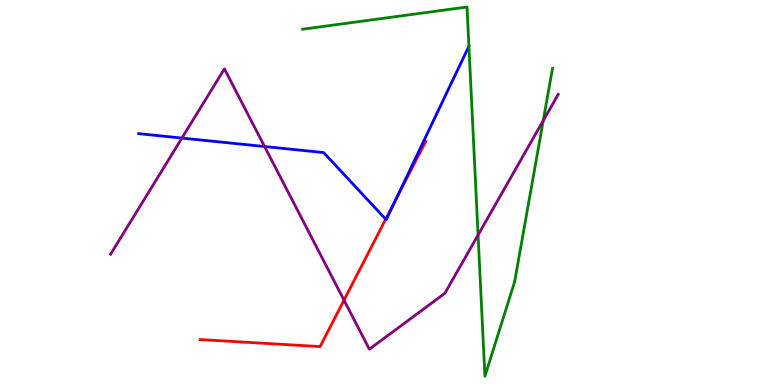[{'lines': ['blue', 'red'], 'intersections': [{'x': 4.98, 'y': 4.31}, {'x': 5.11, 'y': 4.83}]}, {'lines': ['green', 'red'], 'intersections': []}, {'lines': ['purple', 'red'], 'intersections': [{'x': 4.44, 'y': 2.2}]}, {'lines': ['blue', 'green'], 'intersections': []}, {'lines': ['blue', 'purple'], 'intersections': [{'x': 2.35, 'y': 6.41}, {'x': 3.41, 'y': 6.19}]}, {'lines': ['green', 'purple'], 'intersections': [{'x': 6.17, 'y': 3.9}, {'x': 7.01, 'y': 6.87}]}]